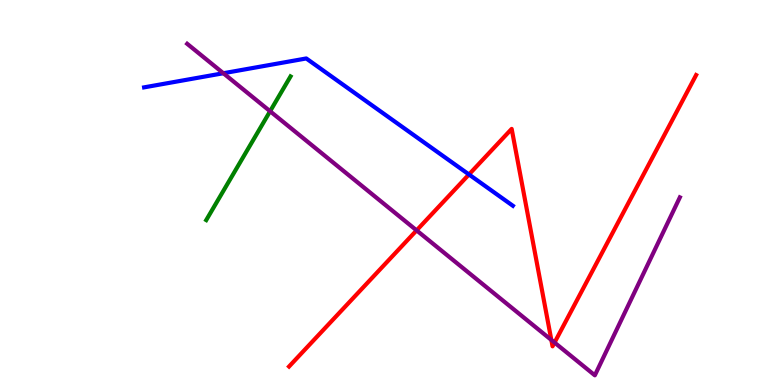[{'lines': ['blue', 'red'], 'intersections': [{'x': 6.05, 'y': 5.47}]}, {'lines': ['green', 'red'], 'intersections': []}, {'lines': ['purple', 'red'], 'intersections': [{'x': 5.38, 'y': 4.02}, {'x': 7.11, 'y': 1.17}, {'x': 7.16, 'y': 1.1}]}, {'lines': ['blue', 'green'], 'intersections': []}, {'lines': ['blue', 'purple'], 'intersections': [{'x': 2.88, 'y': 8.1}]}, {'lines': ['green', 'purple'], 'intersections': [{'x': 3.49, 'y': 7.11}]}]